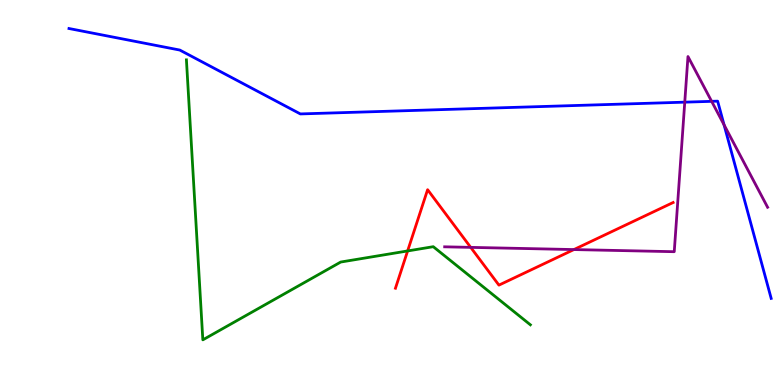[{'lines': ['blue', 'red'], 'intersections': []}, {'lines': ['green', 'red'], 'intersections': [{'x': 5.26, 'y': 3.48}]}, {'lines': ['purple', 'red'], 'intersections': [{'x': 6.07, 'y': 3.57}, {'x': 7.41, 'y': 3.52}]}, {'lines': ['blue', 'green'], 'intersections': []}, {'lines': ['blue', 'purple'], 'intersections': [{'x': 8.84, 'y': 7.35}, {'x': 9.18, 'y': 7.37}, {'x': 9.34, 'y': 6.76}]}, {'lines': ['green', 'purple'], 'intersections': []}]